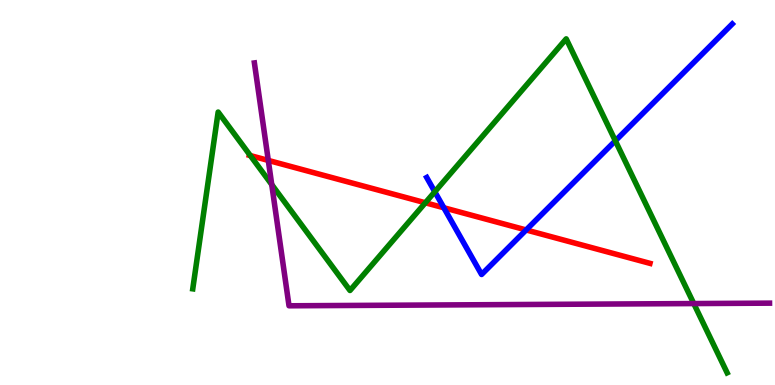[{'lines': ['blue', 'red'], 'intersections': [{'x': 5.73, 'y': 4.6}, {'x': 6.79, 'y': 4.03}]}, {'lines': ['green', 'red'], 'intersections': [{'x': 3.23, 'y': 5.96}, {'x': 5.49, 'y': 4.73}]}, {'lines': ['purple', 'red'], 'intersections': [{'x': 3.46, 'y': 5.83}]}, {'lines': ['blue', 'green'], 'intersections': [{'x': 5.61, 'y': 5.02}, {'x': 7.94, 'y': 6.34}]}, {'lines': ['blue', 'purple'], 'intersections': []}, {'lines': ['green', 'purple'], 'intersections': [{'x': 3.51, 'y': 5.21}, {'x': 8.95, 'y': 2.12}]}]